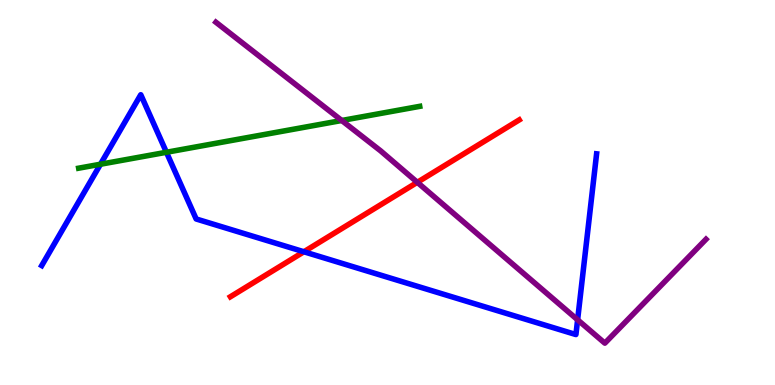[{'lines': ['blue', 'red'], 'intersections': [{'x': 3.92, 'y': 3.46}]}, {'lines': ['green', 'red'], 'intersections': []}, {'lines': ['purple', 'red'], 'intersections': [{'x': 5.38, 'y': 5.26}]}, {'lines': ['blue', 'green'], 'intersections': [{'x': 1.3, 'y': 5.73}, {'x': 2.15, 'y': 6.04}]}, {'lines': ['blue', 'purple'], 'intersections': [{'x': 7.45, 'y': 1.69}]}, {'lines': ['green', 'purple'], 'intersections': [{'x': 4.41, 'y': 6.87}]}]